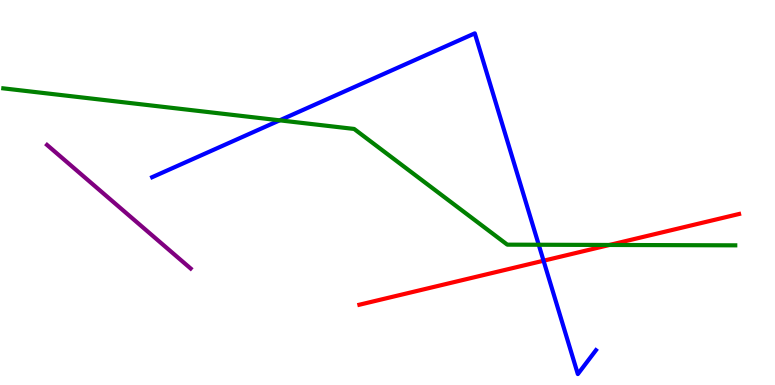[{'lines': ['blue', 'red'], 'intersections': [{'x': 7.01, 'y': 3.23}]}, {'lines': ['green', 'red'], 'intersections': [{'x': 7.86, 'y': 3.64}]}, {'lines': ['purple', 'red'], 'intersections': []}, {'lines': ['blue', 'green'], 'intersections': [{'x': 3.61, 'y': 6.87}, {'x': 6.95, 'y': 3.64}]}, {'lines': ['blue', 'purple'], 'intersections': []}, {'lines': ['green', 'purple'], 'intersections': []}]